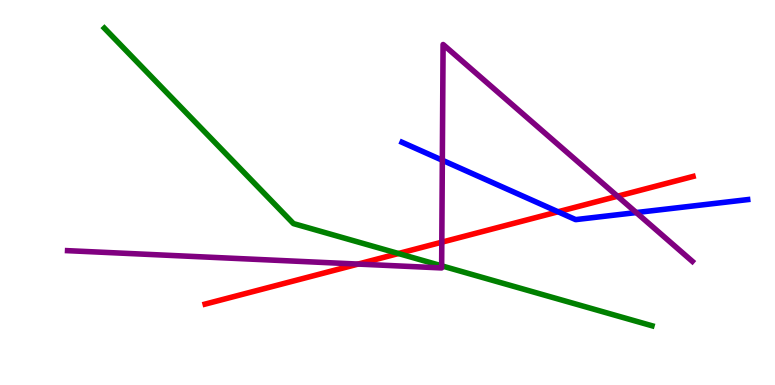[{'lines': ['blue', 'red'], 'intersections': [{'x': 7.2, 'y': 4.5}]}, {'lines': ['green', 'red'], 'intersections': [{'x': 5.14, 'y': 3.42}]}, {'lines': ['purple', 'red'], 'intersections': [{'x': 4.62, 'y': 3.14}, {'x': 5.7, 'y': 3.71}, {'x': 7.97, 'y': 4.9}]}, {'lines': ['blue', 'green'], 'intersections': []}, {'lines': ['blue', 'purple'], 'intersections': [{'x': 5.71, 'y': 5.84}, {'x': 8.21, 'y': 4.48}]}, {'lines': ['green', 'purple'], 'intersections': [{'x': 5.7, 'y': 3.1}]}]